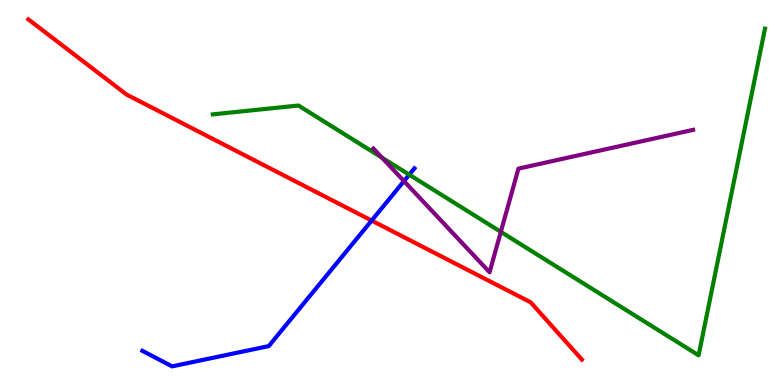[{'lines': ['blue', 'red'], 'intersections': [{'x': 4.8, 'y': 4.27}]}, {'lines': ['green', 'red'], 'intersections': []}, {'lines': ['purple', 'red'], 'intersections': []}, {'lines': ['blue', 'green'], 'intersections': [{'x': 5.28, 'y': 5.46}]}, {'lines': ['blue', 'purple'], 'intersections': [{'x': 5.21, 'y': 5.3}]}, {'lines': ['green', 'purple'], 'intersections': [{'x': 4.93, 'y': 5.91}, {'x': 6.46, 'y': 3.98}]}]